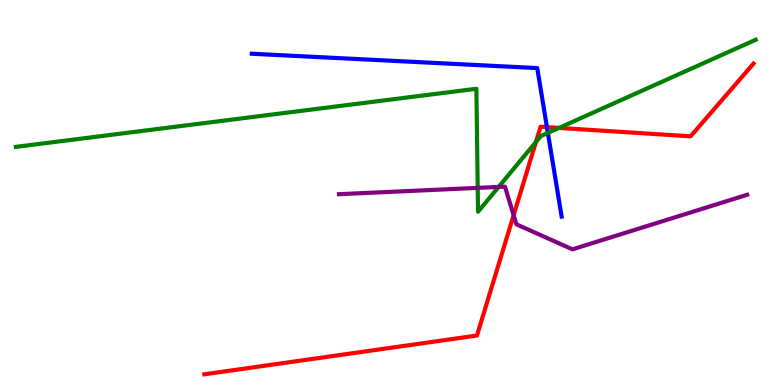[{'lines': ['blue', 'red'], 'intersections': [{'x': 7.06, 'y': 6.7}]}, {'lines': ['green', 'red'], 'intersections': [{'x': 6.92, 'y': 6.31}, {'x': 7.21, 'y': 6.68}]}, {'lines': ['purple', 'red'], 'intersections': [{'x': 6.63, 'y': 4.41}]}, {'lines': ['blue', 'green'], 'intersections': [{'x': 7.07, 'y': 6.55}]}, {'lines': ['blue', 'purple'], 'intersections': []}, {'lines': ['green', 'purple'], 'intersections': [{'x': 6.16, 'y': 5.12}, {'x': 6.43, 'y': 5.14}]}]